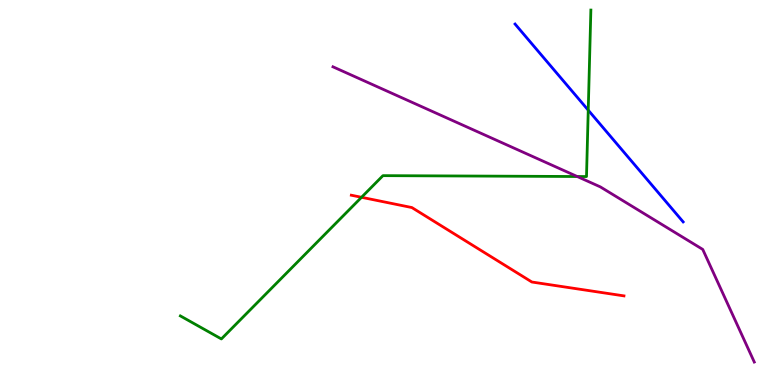[{'lines': ['blue', 'red'], 'intersections': []}, {'lines': ['green', 'red'], 'intersections': [{'x': 4.66, 'y': 4.88}]}, {'lines': ['purple', 'red'], 'intersections': []}, {'lines': ['blue', 'green'], 'intersections': [{'x': 7.59, 'y': 7.14}]}, {'lines': ['blue', 'purple'], 'intersections': []}, {'lines': ['green', 'purple'], 'intersections': [{'x': 7.45, 'y': 5.42}]}]